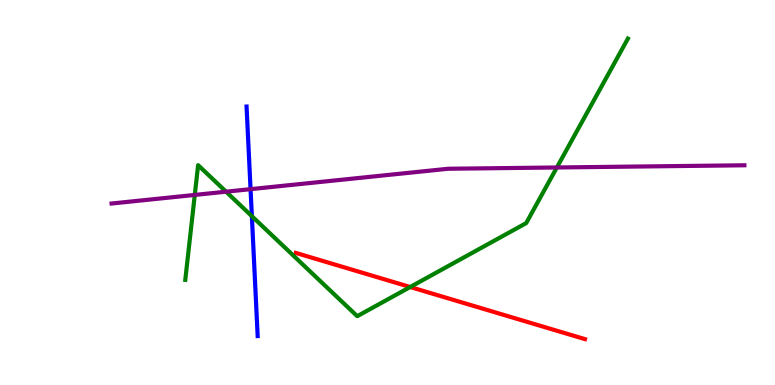[{'lines': ['blue', 'red'], 'intersections': []}, {'lines': ['green', 'red'], 'intersections': [{'x': 5.29, 'y': 2.55}]}, {'lines': ['purple', 'red'], 'intersections': []}, {'lines': ['blue', 'green'], 'intersections': [{'x': 3.25, 'y': 4.39}]}, {'lines': ['blue', 'purple'], 'intersections': [{'x': 3.23, 'y': 5.09}]}, {'lines': ['green', 'purple'], 'intersections': [{'x': 2.51, 'y': 4.94}, {'x': 2.92, 'y': 5.02}, {'x': 7.19, 'y': 5.65}]}]